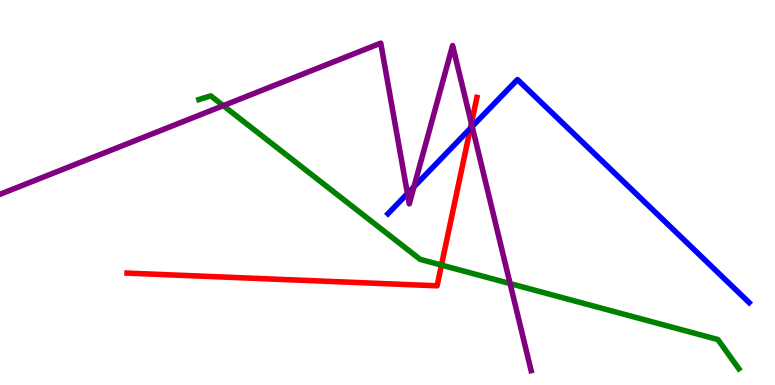[{'lines': ['blue', 'red'], 'intersections': [{'x': 6.07, 'y': 6.67}]}, {'lines': ['green', 'red'], 'intersections': [{'x': 5.7, 'y': 3.11}]}, {'lines': ['purple', 'red'], 'intersections': [{'x': 6.08, 'y': 6.79}]}, {'lines': ['blue', 'green'], 'intersections': []}, {'lines': ['blue', 'purple'], 'intersections': [{'x': 5.26, 'y': 4.97}, {'x': 5.34, 'y': 5.15}, {'x': 6.09, 'y': 6.71}]}, {'lines': ['green', 'purple'], 'intersections': [{'x': 2.88, 'y': 7.26}, {'x': 6.58, 'y': 2.63}]}]